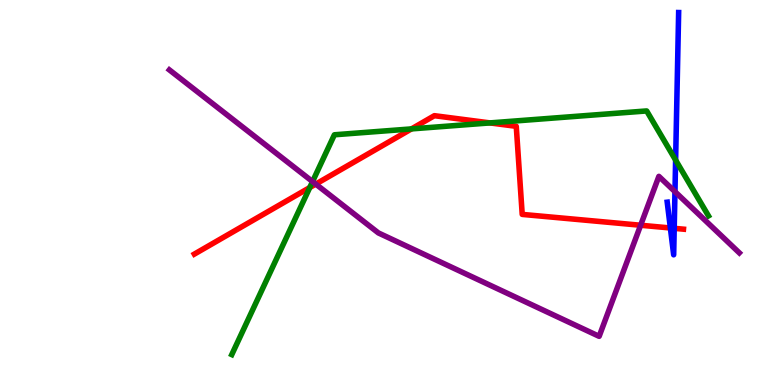[{'lines': ['blue', 'red'], 'intersections': [{'x': 8.65, 'y': 4.08}, {'x': 8.7, 'y': 4.07}]}, {'lines': ['green', 'red'], 'intersections': [{'x': 4.0, 'y': 5.13}, {'x': 5.31, 'y': 6.65}, {'x': 6.32, 'y': 6.81}]}, {'lines': ['purple', 'red'], 'intersections': [{'x': 4.07, 'y': 5.22}, {'x': 8.27, 'y': 4.15}]}, {'lines': ['blue', 'green'], 'intersections': [{'x': 8.72, 'y': 5.84}]}, {'lines': ['blue', 'purple'], 'intersections': [{'x': 8.71, 'y': 5.02}]}, {'lines': ['green', 'purple'], 'intersections': [{'x': 4.03, 'y': 5.28}]}]